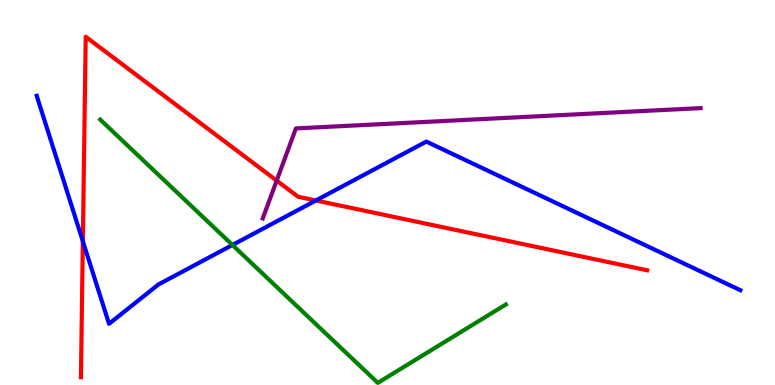[{'lines': ['blue', 'red'], 'intersections': [{'x': 1.07, 'y': 3.73}, {'x': 4.08, 'y': 4.79}]}, {'lines': ['green', 'red'], 'intersections': []}, {'lines': ['purple', 'red'], 'intersections': [{'x': 3.57, 'y': 5.31}]}, {'lines': ['blue', 'green'], 'intersections': [{'x': 3.0, 'y': 3.64}]}, {'lines': ['blue', 'purple'], 'intersections': []}, {'lines': ['green', 'purple'], 'intersections': []}]